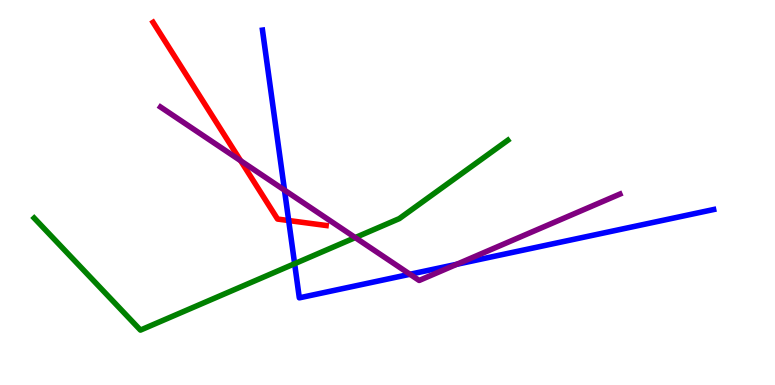[{'lines': ['blue', 'red'], 'intersections': [{'x': 3.72, 'y': 4.27}]}, {'lines': ['green', 'red'], 'intersections': []}, {'lines': ['purple', 'red'], 'intersections': [{'x': 3.11, 'y': 5.82}]}, {'lines': ['blue', 'green'], 'intersections': [{'x': 3.8, 'y': 3.15}]}, {'lines': ['blue', 'purple'], 'intersections': [{'x': 3.67, 'y': 5.06}, {'x': 5.29, 'y': 2.88}, {'x': 5.89, 'y': 3.14}]}, {'lines': ['green', 'purple'], 'intersections': [{'x': 4.58, 'y': 3.83}]}]